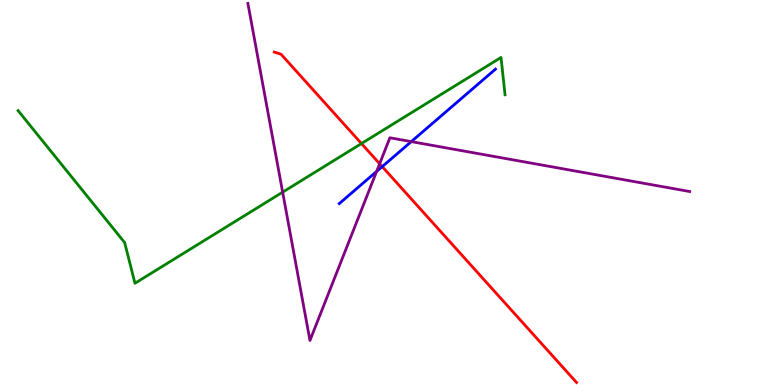[{'lines': ['blue', 'red'], 'intersections': [{'x': 4.93, 'y': 5.67}]}, {'lines': ['green', 'red'], 'intersections': [{'x': 4.66, 'y': 6.27}]}, {'lines': ['purple', 'red'], 'intersections': [{'x': 4.9, 'y': 5.75}]}, {'lines': ['blue', 'green'], 'intersections': []}, {'lines': ['blue', 'purple'], 'intersections': [{'x': 4.86, 'y': 5.55}, {'x': 5.31, 'y': 6.32}]}, {'lines': ['green', 'purple'], 'intersections': [{'x': 3.65, 'y': 5.01}]}]